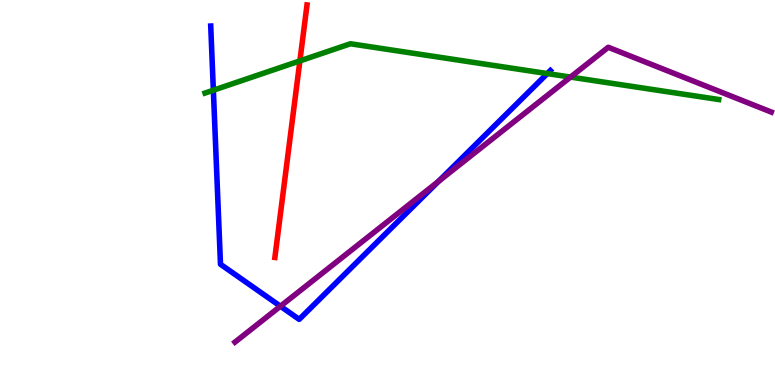[{'lines': ['blue', 'red'], 'intersections': []}, {'lines': ['green', 'red'], 'intersections': [{'x': 3.87, 'y': 8.42}]}, {'lines': ['purple', 'red'], 'intersections': []}, {'lines': ['blue', 'green'], 'intersections': [{'x': 2.75, 'y': 7.66}, {'x': 7.06, 'y': 8.09}]}, {'lines': ['blue', 'purple'], 'intersections': [{'x': 3.62, 'y': 2.05}, {'x': 5.66, 'y': 5.29}]}, {'lines': ['green', 'purple'], 'intersections': [{'x': 7.36, 'y': 8.0}]}]